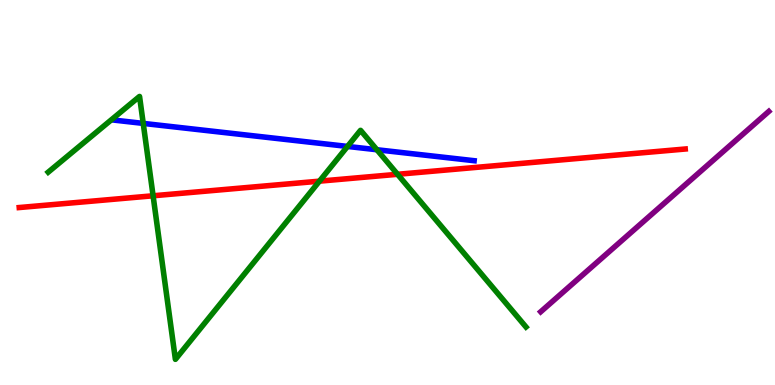[{'lines': ['blue', 'red'], 'intersections': []}, {'lines': ['green', 'red'], 'intersections': [{'x': 1.98, 'y': 4.91}, {'x': 4.12, 'y': 5.29}, {'x': 5.13, 'y': 5.47}]}, {'lines': ['purple', 'red'], 'intersections': []}, {'lines': ['blue', 'green'], 'intersections': [{'x': 1.85, 'y': 6.79}, {'x': 4.48, 'y': 6.2}, {'x': 4.86, 'y': 6.11}]}, {'lines': ['blue', 'purple'], 'intersections': []}, {'lines': ['green', 'purple'], 'intersections': []}]